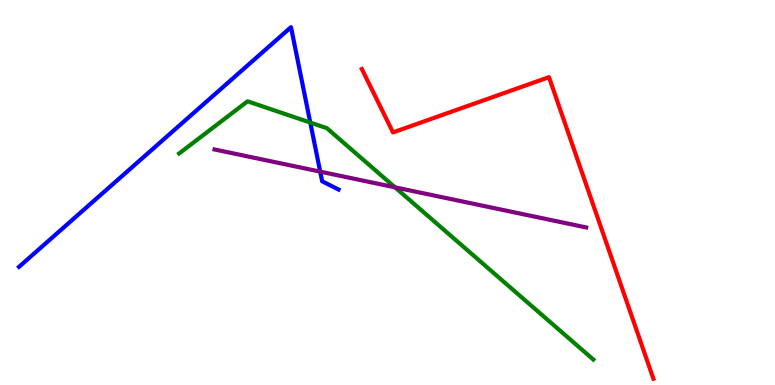[{'lines': ['blue', 'red'], 'intersections': []}, {'lines': ['green', 'red'], 'intersections': []}, {'lines': ['purple', 'red'], 'intersections': []}, {'lines': ['blue', 'green'], 'intersections': [{'x': 4.0, 'y': 6.82}]}, {'lines': ['blue', 'purple'], 'intersections': [{'x': 4.13, 'y': 5.54}]}, {'lines': ['green', 'purple'], 'intersections': [{'x': 5.1, 'y': 5.13}]}]